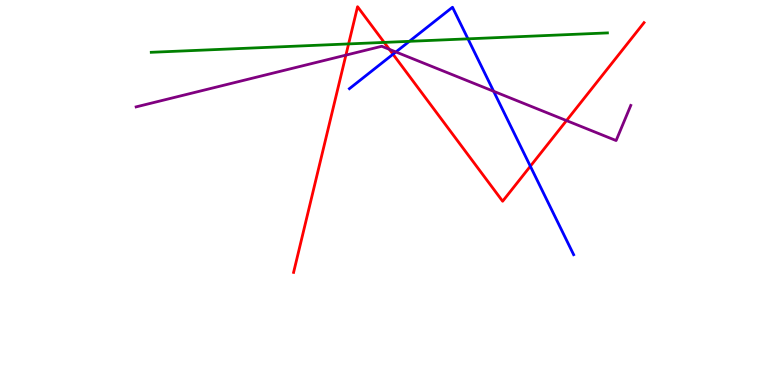[{'lines': ['blue', 'red'], 'intersections': [{'x': 5.07, 'y': 8.59}, {'x': 6.84, 'y': 5.68}]}, {'lines': ['green', 'red'], 'intersections': [{'x': 4.5, 'y': 8.86}, {'x': 4.96, 'y': 8.9}]}, {'lines': ['purple', 'red'], 'intersections': [{'x': 4.46, 'y': 8.57}, {'x': 5.02, 'y': 8.72}, {'x': 7.31, 'y': 6.87}]}, {'lines': ['blue', 'green'], 'intersections': [{'x': 5.28, 'y': 8.93}, {'x': 6.04, 'y': 8.99}]}, {'lines': ['blue', 'purple'], 'intersections': [{'x': 5.11, 'y': 8.65}, {'x': 6.37, 'y': 7.63}]}, {'lines': ['green', 'purple'], 'intersections': []}]